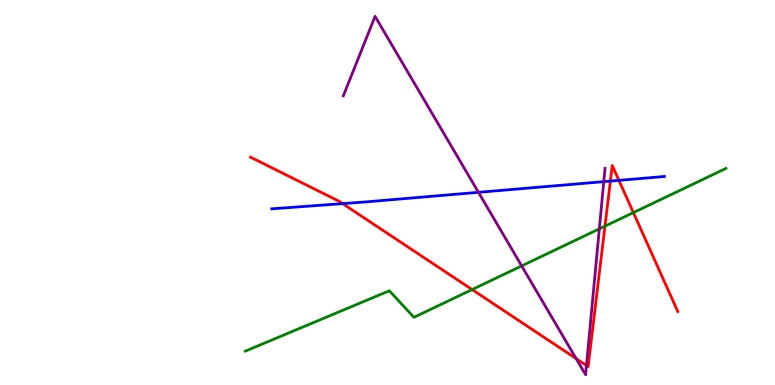[{'lines': ['blue', 'red'], 'intersections': [{'x': 4.42, 'y': 4.71}, {'x': 7.88, 'y': 5.3}, {'x': 7.99, 'y': 5.32}]}, {'lines': ['green', 'red'], 'intersections': [{'x': 6.09, 'y': 2.48}, {'x': 7.81, 'y': 4.13}, {'x': 8.17, 'y': 4.48}]}, {'lines': ['purple', 'red'], 'intersections': [{'x': 7.43, 'y': 0.685}, {'x': 7.57, 'y': 0.507}]}, {'lines': ['blue', 'green'], 'intersections': []}, {'lines': ['blue', 'purple'], 'intersections': [{'x': 6.17, 'y': 5.0}, {'x': 7.79, 'y': 5.28}]}, {'lines': ['green', 'purple'], 'intersections': [{'x': 6.73, 'y': 3.09}, {'x': 7.73, 'y': 4.06}]}]